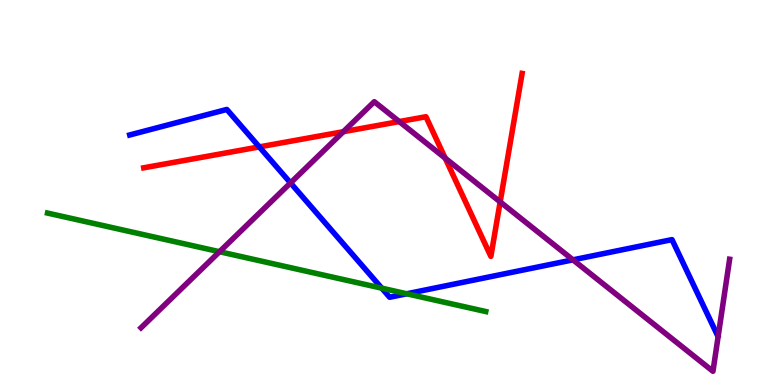[{'lines': ['blue', 'red'], 'intersections': [{'x': 3.35, 'y': 6.18}]}, {'lines': ['green', 'red'], 'intersections': []}, {'lines': ['purple', 'red'], 'intersections': [{'x': 4.43, 'y': 6.58}, {'x': 5.15, 'y': 6.84}, {'x': 5.74, 'y': 5.89}, {'x': 6.45, 'y': 4.76}]}, {'lines': ['blue', 'green'], 'intersections': [{'x': 4.93, 'y': 2.52}, {'x': 5.25, 'y': 2.37}]}, {'lines': ['blue', 'purple'], 'intersections': [{'x': 3.75, 'y': 5.25}, {'x': 7.39, 'y': 3.25}]}, {'lines': ['green', 'purple'], 'intersections': [{'x': 2.83, 'y': 3.46}]}]